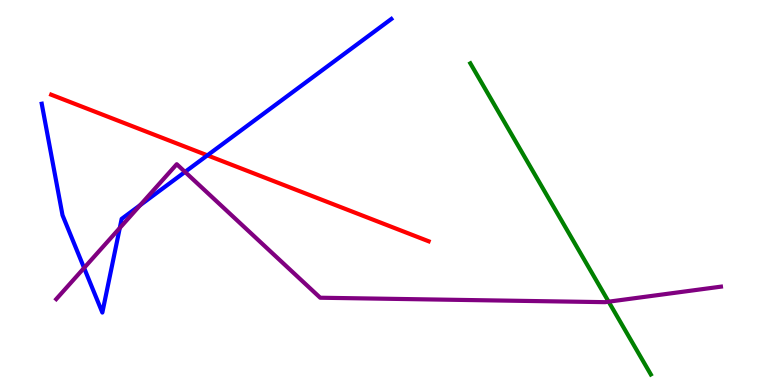[{'lines': ['blue', 'red'], 'intersections': [{'x': 2.68, 'y': 5.97}]}, {'lines': ['green', 'red'], 'intersections': []}, {'lines': ['purple', 'red'], 'intersections': []}, {'lines': ['blue', 'green'], 'intersections': []}, {'lines': ['blue', 'purple'], 'intersections': [{'x': 1.09, 'y': 3.04}, {'x': 1.55, 'y': 4.08}, {'x': 1.81, 'y': 4.67}, {'x': 2.39, 'y': 5.53}]}, {'lines': ['green', 'purple'], 'intersections': [{'x': 7.85, 'y': 2.16}]}]